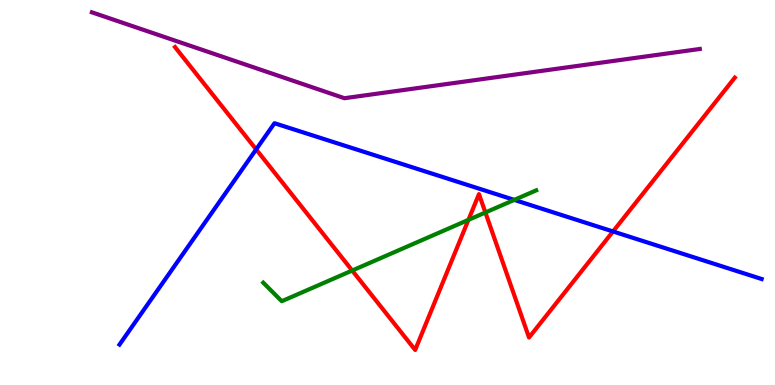[{'lines': ['blue', 'red'], 'intersections': [{'x': 3.31, 'y': 6.12}, {'x': 7.91, 'y': 3.99}]}, {'lines': ['green', 'red'], 'intersections': [{'x': 4.54, 'y': 2.97}, {'x': 6.04, 'y': 4.29}, {'x': 6.26, 'y': 4.48}]}, {'lines': ['purple', 'red'], 'intersections': []}, {'lines': ['blue', 'green'], 'intersections': [{'x': 6.64, 'y': 4.81}]}, {'lines': ['blue', 'purple'], 'intersections': []}, {'lines': ['green', 'purple'], 'intersections': []}]